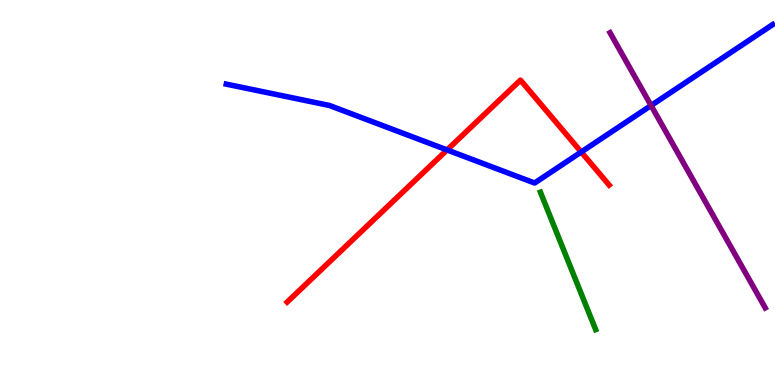[{'lines': ['blue', 'red'], 'intersections': [{'x': 5.77, 'y': 6.11}, {'x': 7.5, 'y': 6.05}]}, {'lines': ['green', 'red'], 'intersections': []}, {'lines': ['purple', 'red'], 'intersections': []}, {'lines': ['blue', 'green'], 'intersections': []}, {'lines': ['blue', 'purple'], 'intersections': [{'x': 8.4, 'y': 7.26}]}, {'lines': ['green', 'purple'], 'intersections': []}]